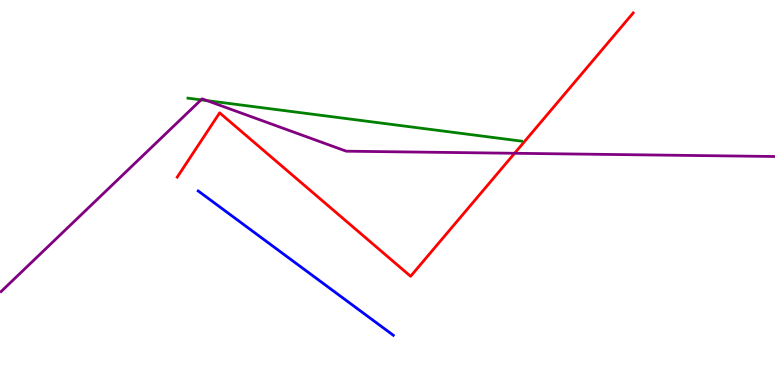[{'lines': ['blue', 'red'], 'intersections': []}, {'lines': ['green', 'red'], 'intersections': []}, {'lines': ['purple', 'red'], 'intersections': [{'x': 6.64, 'y': 6.02}]}, {'lines': ['blue', 'green'], 'intersections': []}, {'lines': ['blue', 'purple'], 'intersections': []}, {'lines': ['green', 'purple'], 'intersections': [{'x': 2.59, 'y': 7.41}, {'x': 2.67, 'y': 7.39}]}]